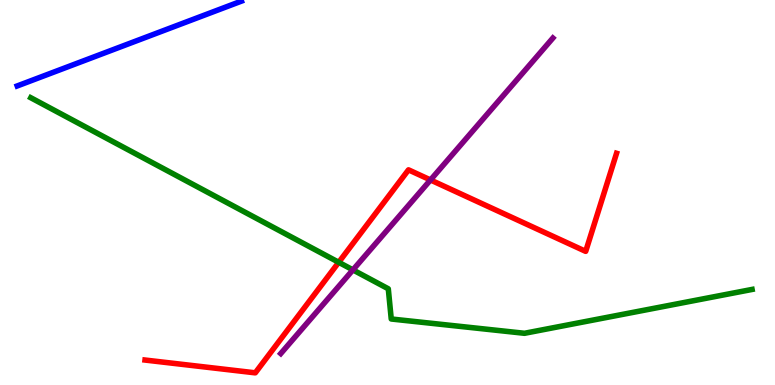[{'lines': ['blue', 'red'], 'intersections': []}, {'lines': ['green', 'red'], 'intersections': [{'x': 4.37, 'y': 3.19}]}, {'lines': ['purple', 'red'], 'intersections': [{'x': 5.55, 'y': 5.33}]}, {'lines': ['blue', 'green'], 'intersections': []}, {'lines': ['blue', 'purple'], 'intersections': []}, {'lines': ['green', 'purple'], 'intersections': [{'x': 4.55, 'y': 2.99}]}]